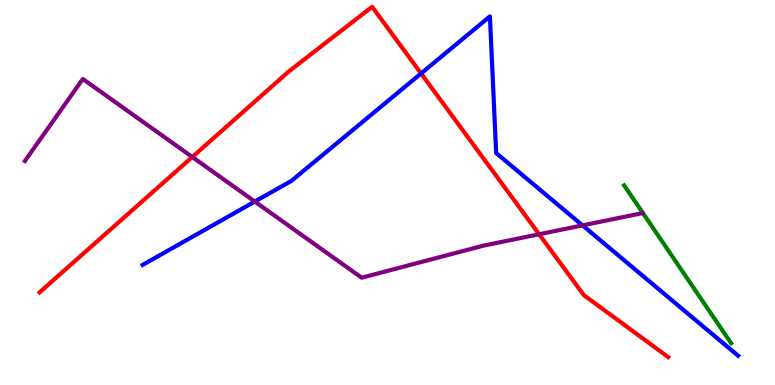[{'lines': ['blue', 'red'], 'intersections': [{'x': 5.43, 'y': 8.09}]}, {'lines': ['green', 'red'], 'intersections': []}, {'lines': ['purple', 'red'], 'intersections': [{'x': 2.48, 'y': 5.92}, {'x': 6.96, 'y': 3.92}]}, {'lines': ['blue', 'green'], 'intersections': []}, {'lines': ['blue', 'purple'], 'intersections': [{'x': 3.29, 'y': 4.76}, {'x': 7.52, 'y': 4.15}]}, {'lines': ['green', 'purple'], 'intersections': []}]